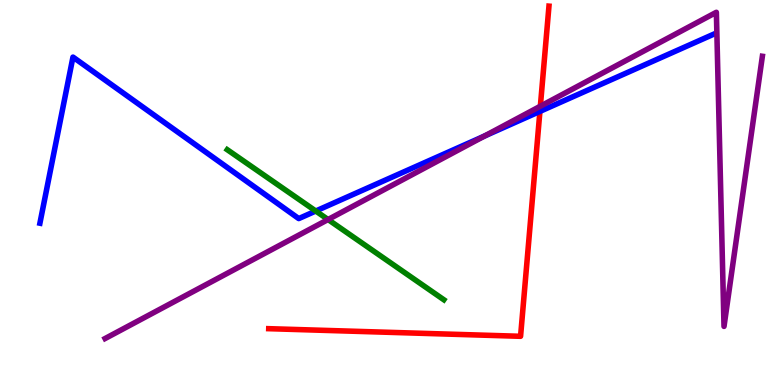[{'lines': ['blue', 'red'], 'intersections': [{'x': 6.97, 'y': 7.11}]}, {'lines': ['green', 'red'], 'intersections': []}, {'lines': ['purple', 'red'], 'intersections': [{'x': 6.97, 'y': 7.24}]}, {'lines': ['blue', 'green'], 'intersections': [{'x': 4.07, 'y': 4.52}]}, {'lines': ['blue', 'purple'], 'intersections': [{'x': 6.25, 'y': 6.47}]}, {'lines': ['green', 'purple'], 'intersections': [{'x': 4.23, 'y': 4.3}]}]